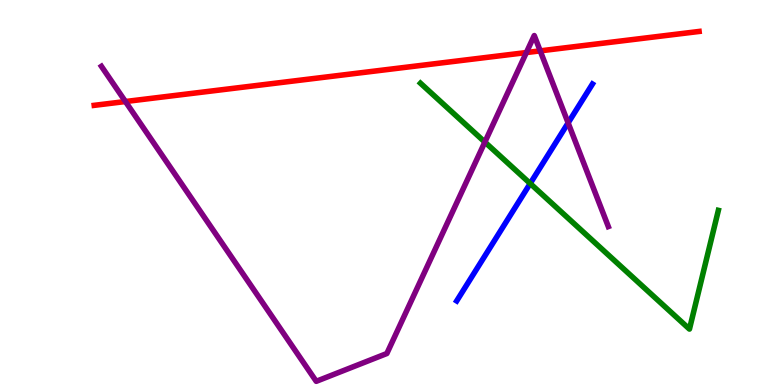[{'lines': ['blue', 'red'], 'intersections': []}, {'lines': ['green', 'red'], 'intersections': []}, {'lines': ['purple', 'red'], 'intersections': [{'x': 1.62, 'y': 7.36}, {'x': 6.79, 'y': 8.63}, {'x': 6.97, 'y': 8.68}]}, {'lines': ['blue', 'green'], 'intersections': [{'x': 6.84, 'y': 5.23}]}, {'lines': ['blue', 'purple'], 'intersections': [{'x': 7.33, 'y': 6.81}]}, {'lines': ['green', 'purple'], 'intersections': [{'x': 6.26, 'y': 6.31}]}]